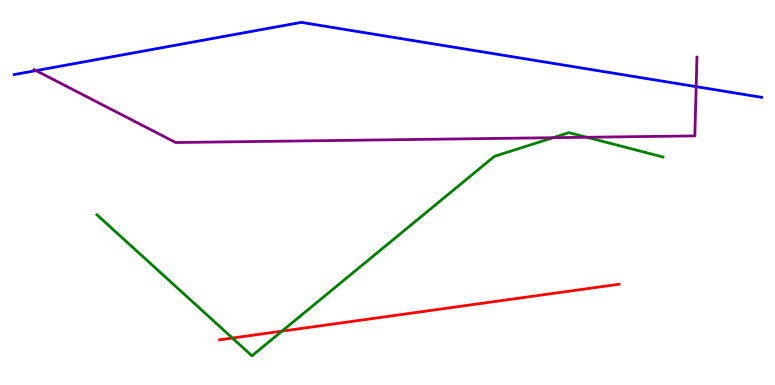[{'lines': ['blue', 'red'], 'intersections': []}, {'lines': ['green', 'red'], 'intersections': [{'x': 3.0, 'y': 1.22}, {'x': 3.64, 'y': 1.4}]}, {'lines': ['purple', 'red'], 'intersections': []}, {'lines': ['blue', 'green'], 'intersections': []}, {'lines': ['blue', 'purple'], 'intersections': [{'x': 0.465, 'y': 8.17}, {'x': 8.98, 'y': 7.75}]}, {'lines': ['green', 'purple'], 'intersections': [{'x': 7.14, 'y': 6.42}, {'x': 7.57, 'y': 6.43}]}]